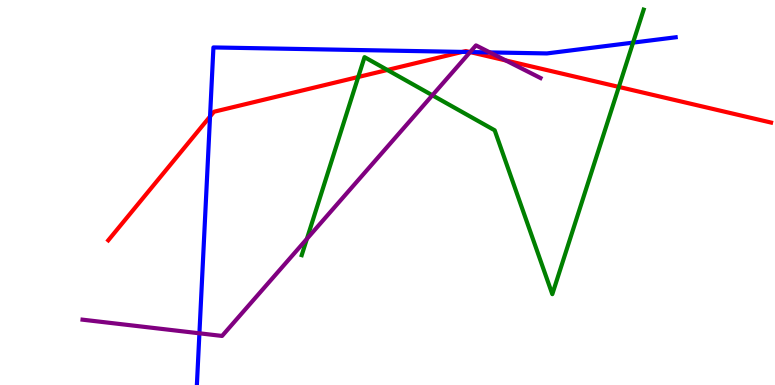[{'lines': ['blue', 'red'], 'intersections': [{'x': 2.71, 'y': 6.97}, {'x': 5.97, 'y': 8.65}, {'x': 6.06, 'y': 8.65}]}, {'lines': ['green', 'red'], 'intersections': [{'x': 4.62, 'y': 8.0}, {'x': 5.0, 'y': 8.18}, {'x': 7.99, 'y': 7.74}]}, {'lines': ['purple', 'red'], 'intersections': [{'x': 6.07, 'y': 8.65}, {'x': 6.53, 'y': 8.43}]}, {'lines': ['blue', 'green'], 'intersections': [{'x': 8.17, 'y': 8.89}]}, {'lines': ['blue', 'purple'], 'intersections': [{'x': 2.57, 'y': 1.34}, {'x': 6.07, 'y': 8.65}, {'x': 6.32, 'y': 8.64}]}, {'lines': ['green', 'purple'], 'intersections': [{'x': 3.96, 'y': 3.8}, {'x': 5.58, 'y': 7.53}]}]